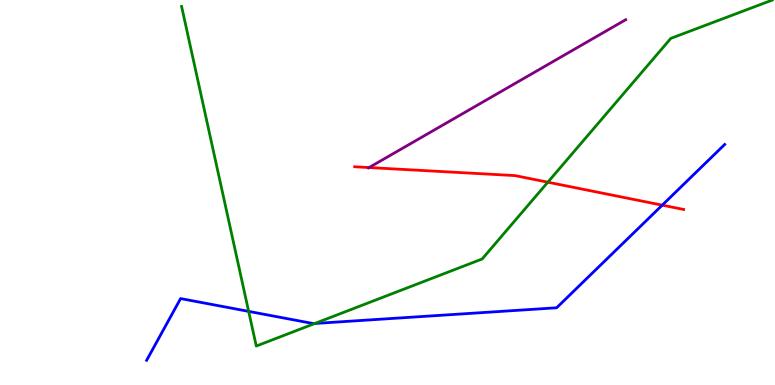[{'lines': ['blue', 'red'], 'intersections': [{'x': 8.54, 'y': 4.67}]}, {'lines': ['green', 'red'], 'intersections': [{'x': 7.07, 'y': 5.27}]}, {'lines': ['purple', 'red'], 'intersections': [{'x': 4.76, 'y': 5.65}]}, {'lines': ['blue', 'green'], 'intersections': [{'x': 3.21, 'y': 1.91}, {'x': 4.06, 'y': 1.6}]}, {'lines': ['blue', 'purple'], 'intersections': []}, {'lines': ['green', 'purple'], 'intersections': []}]